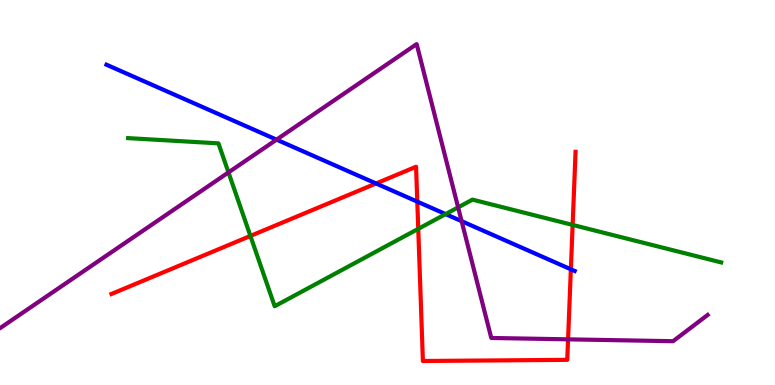[{'lines': ['blue', 'red'], 'intersections': [{'x': 4.85, 'y': 5.23}, {'x': 5.38, 'y': 4.76}, {'x': 7.37, 'y': 3.01}]}, {'lines': ['green', 'red'], 'intersections': [{'x': 3.23, 'y': 3.87}, {'x': 5.4, 'y': 4.06}, {'x': 7.39, 'y': 4.16}]}, {'lines': ['purple', 'red'], 'intersections': [{'x': 7.33, 'y': 1.19}]}, {'lines': ['blue', 'green'], 'intersections': [{'x': 5.75, 'y': 4.44}]}, {'lines': ['blue', 'purple'], 'intersections': [{'x': 3.57, 'y': 6.37}, {'x': 5.96, 'y': 4.26}]}, {'lines': ['green', 'purple'], 'intersections': [{'x': 2.95, 'y': 5.52}, {'x': 5.91, 'y': 4.61}]}]